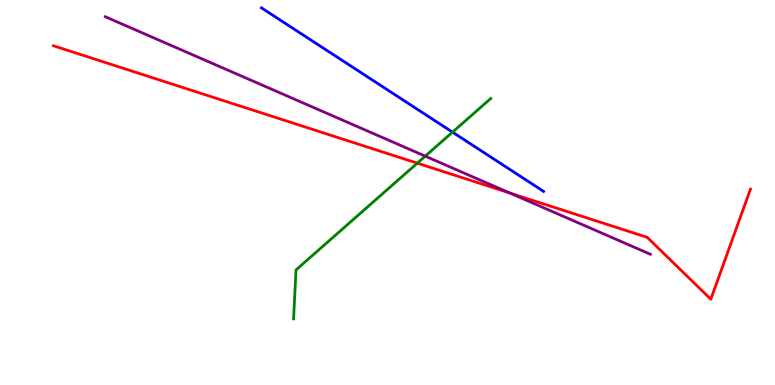[{'lines': ['blue', 'red'], 'intersections': []}, {'lines': ['green', 'red'], 'intersections': [{'x': 5.38, 'y': 5.76}]}, {'lines': ['purple', 'red'], 'intersections': [{'x': 6.58, 'y': 4.99}]}, {'lines': ['blue', 'green'], 'intersections': [{'x': 5.84, 'y': 6.57}]}, {'lines': ['blue', 'purple'], 'intersections': []}, {'lines': ['green', 'purple'], 'intersections': [{'x': 5.49, 'y': 5.94}]}]